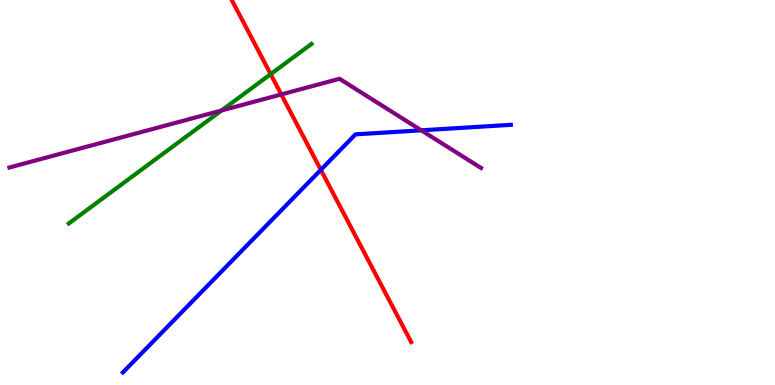[{'lines': ['blue', 'red'], 'intersections': [{'x': 4.14, 'y': 5.59}]}, {'lines': ['green', 'red'], 'intersections': [{'x': 3.49, 'y': 8.07}]}, {'lines': ['purple', 'red'], 'intersections': [{'x': 3.63, 'y': 7.55}]}, {'lines': ['blue', 'green'], 'intersections': []}, {'lines': ['blue', 'purple'], 'intersections': [{'x': 5.44, 'y': 6.62}]}, {'lines': ['green', 'purple'], 'intersections': [{'x': 2.86, 'y': 7.13}]}]